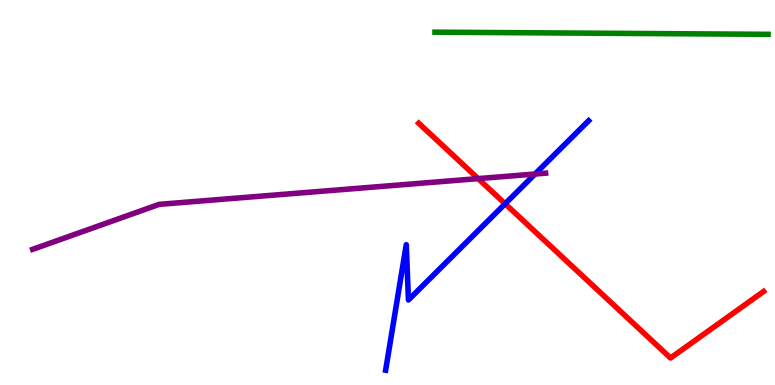[{'lines': ['blue', 'red'], 'intersections': [{'x': 6.52, 'y': 4.71}]}, {'lines': ['green', 'red'], 'intersections': []}, {'lines': ['purple', 'red'], 'intersections': [{'x': 6.17, 'y': 5.36}]}, {'lines': ['blue', 'green'], 'intersections': []}, {'lines': ['blue', 'purple'], 'intersections': [{'x': 6.9, 'y': 5.48}]}, {'lines': ['green', 'purple'], 'intersections': []}]